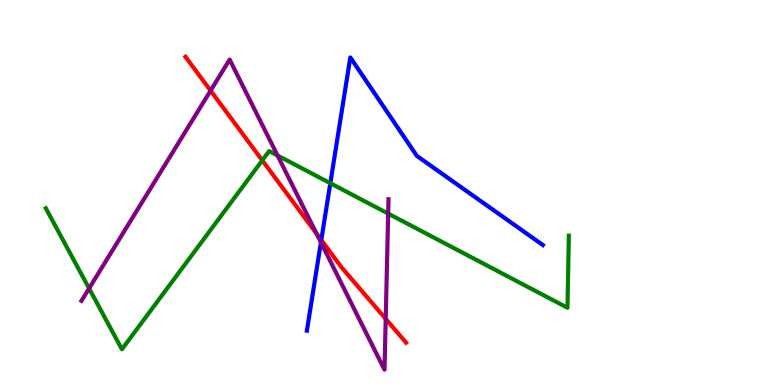[{'lines': ['blue', 'red'], 'intersections': [{'x': 4.15, 'y': 3.77}]}, {'lines': ['green', 'red'], 'intersections': [{'x': 3.38, 'y': 5.83}]}, {'lines': ['purple', 'red'], 'intersections': [{'x': 2.72, 'y': 7.65}, {'x': 4.08, 'y': 3.93}, {'x': 4.98, 'y': 1.72}]}, {'lines': ['blue', 'green'], 'intersections': [{'x': 4.26, 'y': 5.24}]}, {'lines': ['blue', 'purple'], 'intersections': [{'x': 4.14, 'y': 3.7}]}, {'lines': ['green', 'purple'], 'intersections': [{'x': 1.15, 'y': 2.51}, {'x': 3.58, 'y': 5.96}, {'x': 5.01, 'y': 4.45}]}]